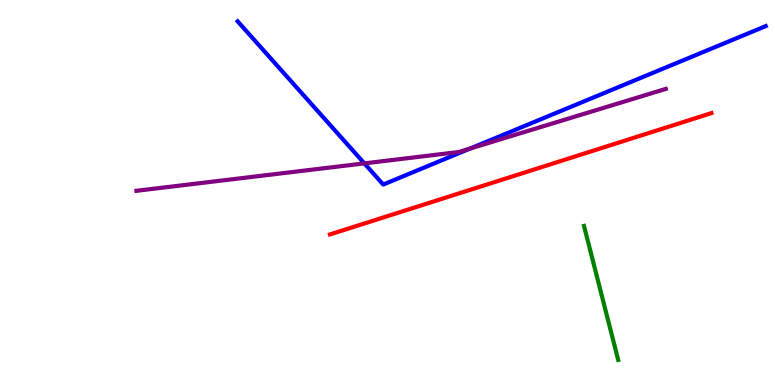[{'lines': ['blue', 'red'], 'intersections': []}, {'lines': ['green', 'red'], 'intersections': []}, {'lines': ['purple', 'red'], 'intersections': []}, {'lines': ['blue', 'green'], 'intersections': []}, {'lines': ['blue', 'purple'], 'intersections': [{'x': 4.7, 'y': 5.76}, {'x': 6.06, 'y': 6.14}]}, {'lines': ['green', 'purple'], 'intersections': []}]